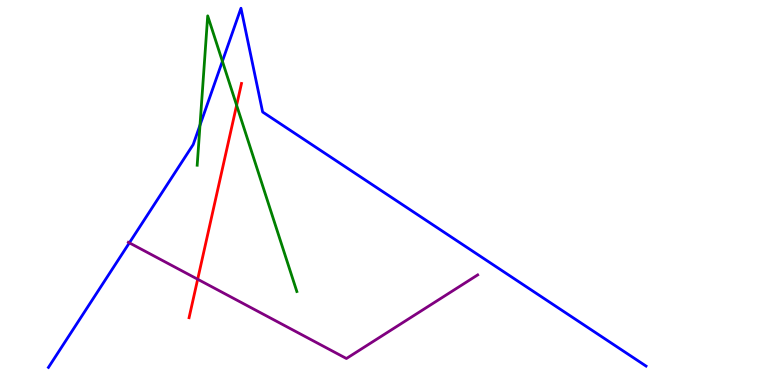[{'lines': ['blue', 'red'], 'intersections': []}, {'lines': ['green', 'red'], 'intersections': [{'x': 3.05, 'y': 7.27}]}, {'lines': ['purple', 'red'], 'intersections': [{'x': 2.55, 'y': 2.75}]}, {'lines': ['blue', 'green'], 'intersections': [{'x': 2.58, 'y': 6.75}, {'x': 2.87, 'y': 8.41}]}, {'lines': ['blue', 'purple'], 'intersections': [{'x': 1.67, 'y': 3.69}]}, {'lines': ['green', 'purple'], 'intersections': []}]